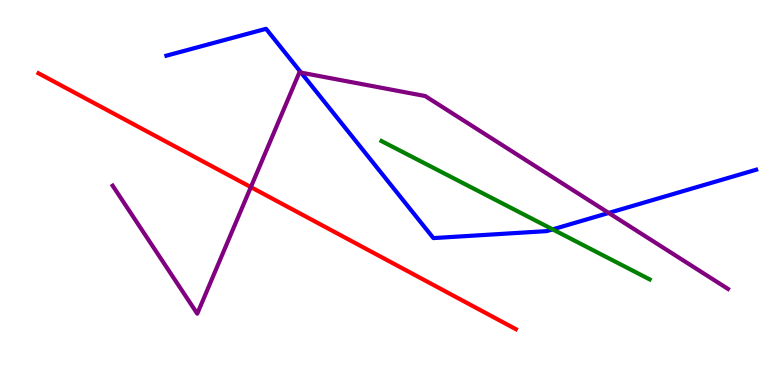[{'lines': ['blue', 'red'], 'intersections': []}, {'lines': ['green', 'red'], 'intersections': []}, {'lines': ['purple', 'red'], 'intersections': [{'x': 3.24, 'y': 5.14}]}, {'lines': ['blue', 'green'], 'intersections': [{'x': 7.13, 'y': 4.04}]}, {'lines': ['blue', 'purple'], 'intersections': [{'x': 3.88, 'y': 8.11}, {'x': 7.85, 'y': 4.47}]}, {'lines': ['green', 'purple'], 'intersections': []}]